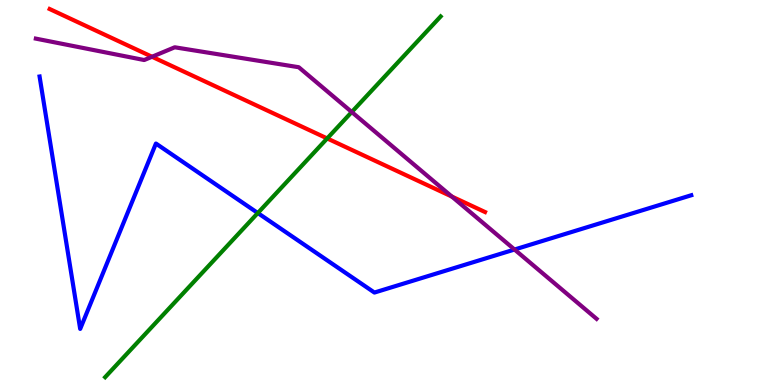[{'lines': ['blue', 'red'], 'intersections': []}, {'lines': ['green', 'red'], 'intersections': [{'x': 4.22, 'y': 6.4}]}, {'lines': ['purple', 'red'], 'intersections': [{'x': 1.96, 'y': 8.53}, {'x': 5.83, 'y': 4.89}]}, {'lines': ['blue', 'green'], 'intersections': [{'x': 3.33, 'y': 4.47}]}, {'lines': ['blue', 'purple'], 'intersections': [{'x': 6.64, 'y': 3.52}]}, {'lines': ['green', 'purple'], 'intersections': [{'x': 4.54, 'y': 7.09}]}]